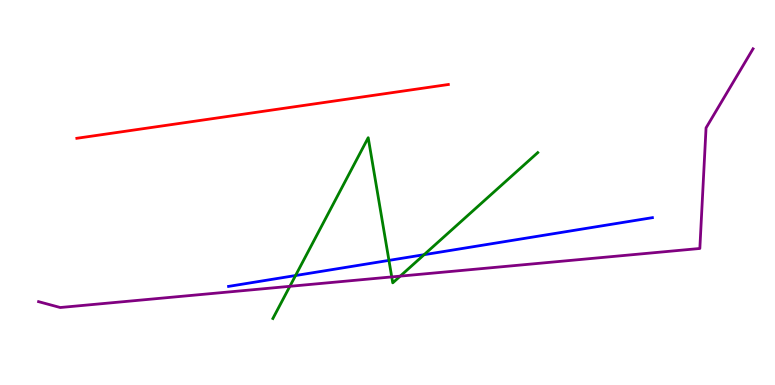[{'lines': ['blue', 'red'], 'intersections': []}, {'lines': ['green', 'red'], 'intersections': []}, {'lines': ['purple', 'red'], 'intersections': []}, {'lines': ['blue', 'green'], 'intersections': [{'x': 3.81, 'y': 2.84}, {'x': 5.02, 'y': 3.24}, {'x': 5.47, 'y': 3.38}]}, {'lines': ['blue', 'purple'], 'intersections': []}, {'lines': ['green', 'purple'], 'intersections': [{'x': 3.74, 'y': 2.56}, {'x': 5.05, 'y': 2.81}, {'x': 5.16, 'y': 2.83}]}]